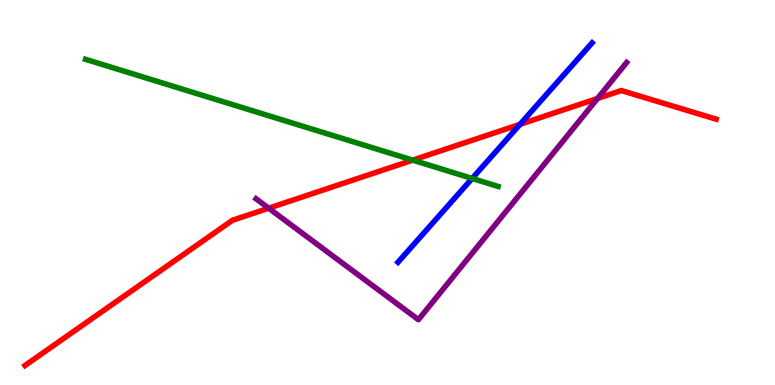[{'lines': ['blue', 'red'], 'intersections': [{'x': 6.71, 'y': 6.77}]}, {'lines': ['green', 'red'], 'intersections': [{'x': 5.33, 'y': 5.84}]}, {'lines': ['purple', 'red'], 'intersections': [{'x': 3.47, 'y': 4.59}, {'x': 7.71, 'y': 7.44}]}, {'lines': ['blue', 'green'], 'intersections': [{'x': 6.09, 'y': 5.37}]}, {'lines': ['blue', 'purple'], 'intersections': []}, {'lines': ['green', 'purple'], 'intersections': []}]